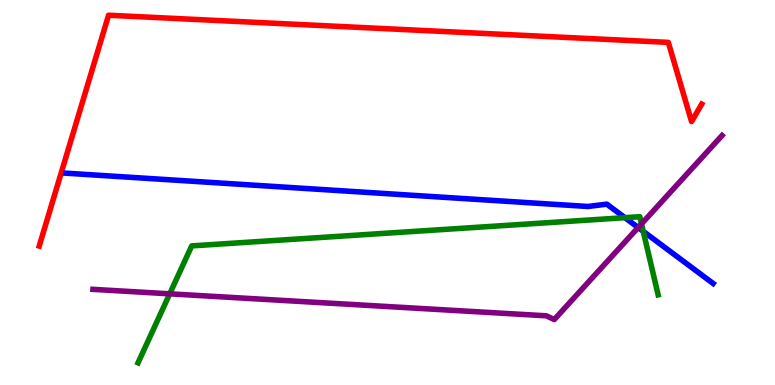[{'lines': ['blue', 'red'], 'intersections': []}, {'lines': ['green', 'red'], 'intersections': []}, {'lines': ['purple', 'red'], 'intersections': []}, {'lines': ['blue', 'green'], 'intersections': [{'x': 8.06, 'y': 4.35}, {'x': 8.3, 'y': 3.99}]}, {'lines': ['blue', 'purple'], 'intersections': [{'x': 8.23, 'y': 4.09}]}, {'lines': ['green', 'purple'], 'intersections': [{'x': 2.19, 'y': 2.37}, {'x': 8.28, 'y': 4.19}]}]